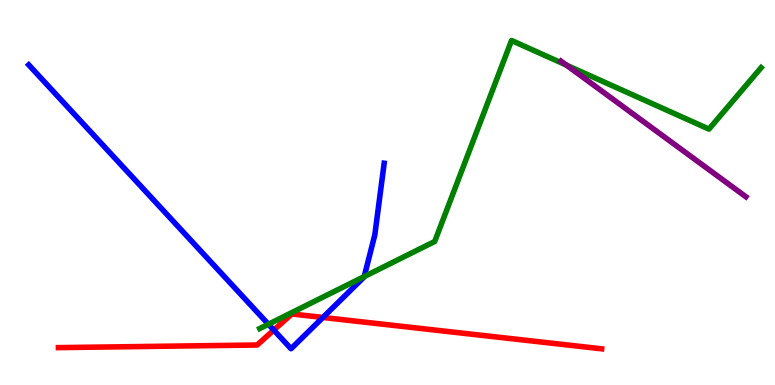[{'lines': ['blue', 'red'], 'intersections': [{'x': 3.53, 'y': 1.43}, {'x': 4.17, 'y': 1.75}]}, {'lines': ['green', 'red'], 'intersections': []}, {'lines': ['purple', 'red'], 'intersections': []}, {'lines': ['blue', 'green'], 'intersections': [{'x': 3.46, 'y': 1.58}, {'x': 4.7, 'y': 2.82}]}, {'lines': ['blue', 'purple'], 'intersections': []}, {'lines': ['green', 'purple'], 'intersections': [{'x': 7.31, 'y': 8.31}]}]